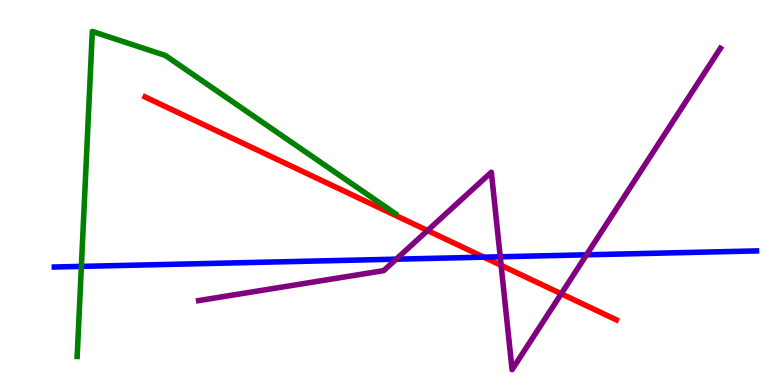[{'lines': ['blue', 'red'], 'intersections': [{'x': 6.24, 'y': 3.32}]}, {'lines': ['green', 'red'], 'intersections': []}, {'lines': ['purple', 'red'], 'intersections': [{'x': 5.52, 'y': 4.01}, {'x': 6.47, 'y': 3.11}, {'x': 7.24, 'y': 2.37}]}, {'lines': ['blue', 'green'], 'intersections': [{'x': 1.05, 'y': 3.08}]}, {'lines': ['blue', 'purple'], 'intersections': [{'x': 5.11, 'y': 3.27}, {'x': 6.45, 'y': 3.33}, {'x': 7.57, 'y': 3.38}]}, {'lines': ['green', 'purple'], 'intersections': []}]